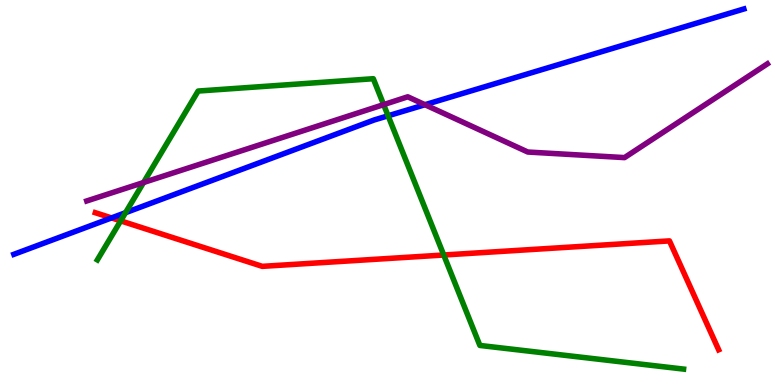[{'lines': ['blue', 'red'], 'intersections': [{'x': 1.44, 'y': 4.34}]}, {'lines': ['green', 'red'], 'intersections': [{'x': 1.56, 'y': 4.26}, {'x': 5.73, 'y': 3.38}]}, {'lines': ['purple', 'red'], 'intersections': []}, {'lines': ['blue', 'green'], 'intersections': [{'x': 1.62, 'y': 4.48}, {'x': 5.01, 'y': 6.99}]}, {'lines': ['blue', 'purple'], 'intersections': [{'x': 5.48, 'y': 7.28}]}, {'lines': ['green', 'purple'], 'intersections': [{'x': 1.85, 'y': 5.26}, {'x': 4.95, 'y': 7.28}]}]